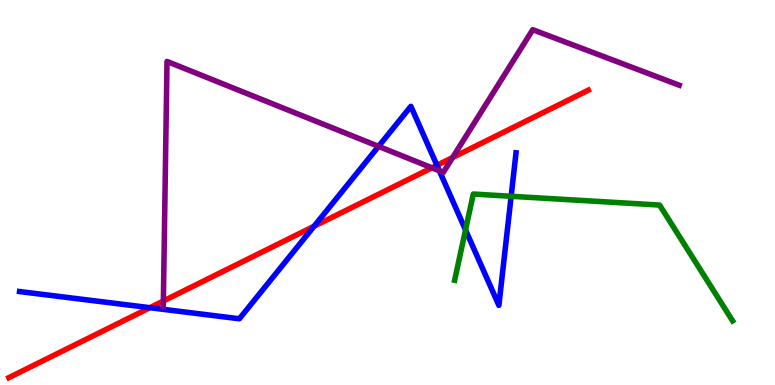[{'lines': ['blue', 'red'], 'intersections': [{'x': 1.93, 'y': 2.01}, {'x': 4.05, 'y': 4.12}, {'x': 5.64, 'y': 5.71}]}, {'lines': ['green', 'red'], 'intersections': []}, {'lines': ['purple', 'red'], 'intersections': [{'x': 2.11, 'y': 2.18}, {'x': 5.57, 'y': 5.64}, {'x': 5.84, 'y': 5.91}]}, {'lines': ['blue', 'green'], 'intersections': [{'x': 6.01, 'y': 4.03}, {'x': 6.6, 'y': 4.9}]}, {'lines': ['blue', 'purple'], 'intersections': [{'x': 4.88, 'y': 6.2}, {'x': 5.67, 'y': 5.56}]}, {'lines': ['green', 'purple'], 'intersections': []}]